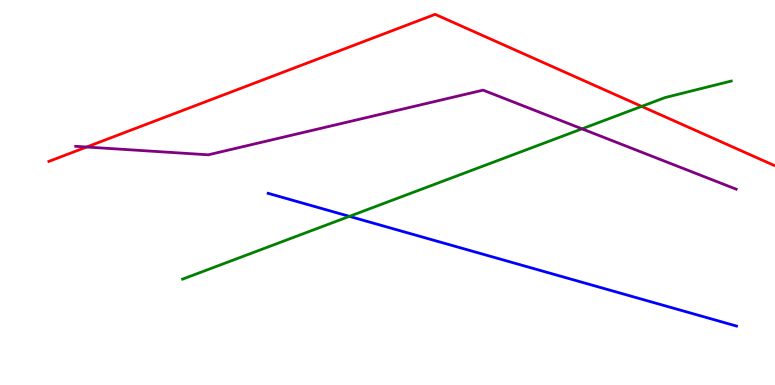[{'lines': ['blue', 'red'], 'intersections': []}, {'lines': ['green', 'red'], 'intersections': [{'x': 8.28, 'y': 7.24}]}, {'lines': ['purple', 'red'], 'intersections': [{'x': 1.12, 'y': 6.18}]}, {'lines': ['blue', 'green'], 'intersections': [{'x': 4.51, 'y': 4.38}]}, {'lines': ['blue', 'purple'], 'intersections': []}, {'lines': ['green', 'purple'], 'intersections': [{'x': 7.51, 'y': 6.65}]}]